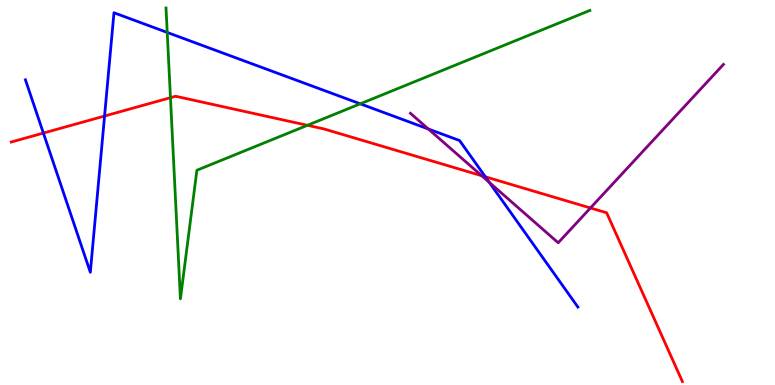[{'lines': ['blue', 'red'], 'intersections': [{'x': 0.56, 'y': 6.54}, {'x': 1.35, 'y': 6.99}, {'x': 6.26, 'y': 5.41}]}, {'lines': ['green', 'red'], 'intersections': [{'x': 2.2, 'y': 7.46}, {'x': 3.97, 'y': 6.75}]}, {'lines': ['purple', 'red'], 'intersections': [{'x': 6.22, 'y': 5.44}, {'x': 7.62, 'y': 4.6}]}, {'lines': ['blue', 'green'], 'intersections': [{'x': 2.16, 'y': 9.16}, {'x': 4.65, 'y': 7.3}]}, {'lines': ['blue', 'purple'], 'intersections': [{'x': 5.53, 'y': 6.65}, {'x': 6.31, 'y': 5.26}]}, {'lines': ['green', 'purple'], 'intersections': []}]